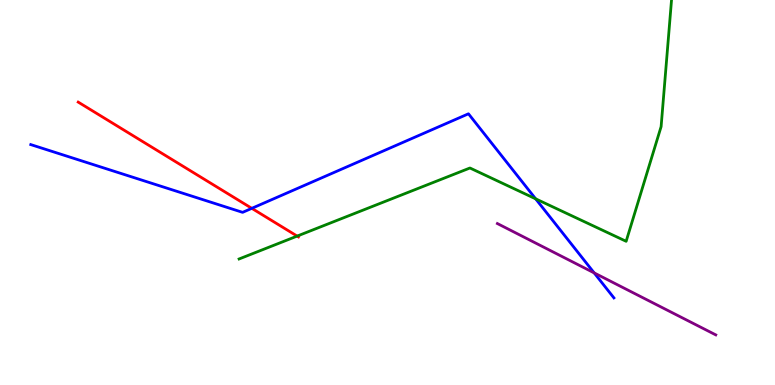[{'lines': ['blue', 'red'], 'intersections': [{'x': 3.25, 'y': 4.59}]}, {'lines': ['green', 'red'], 'intersections': [{'x': 3.83, 'y': 3.87}]}, {'lines': ['purple', 'red'], 'intersections': []}, {'lines': ['blue', 'green'], 'intersections': [{'x': 6.91, 'y': 4.84}]}, {'lines': ['blue', 'purple'], 'intersections': [{'x': 7.67, 'y': 2.91}]}, {'lines': ['green', 'purple'], 'intersections': []}]